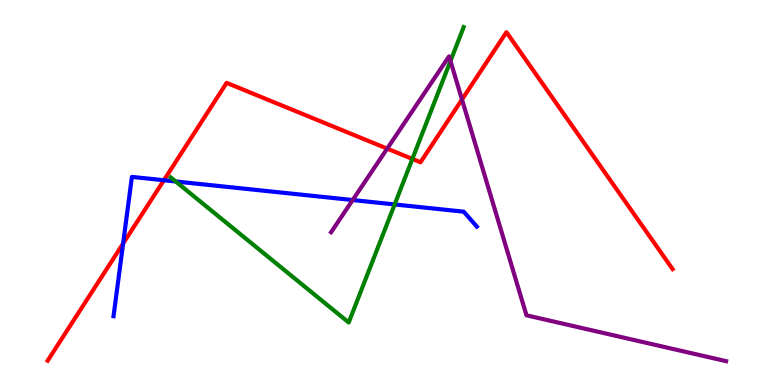[{'lines': ['blue', 'red'], 'intersections': [{'x': 1.59, 'y': 3.67}, {'x': 2.11, 'y': 5.32}]}, {'lines': ['green', 'red'], 'intersections': [{'x': 5.32, 'y': 5.87}]}, {'lines': ['purple', 'red'], 'intersections': [{'x': 5.0, 'y': 6.14}, {'x': 5.96, 'y': 7.42}]}, {'lines': ['blue', 'green'], 'intersections': [{'x': 2.27, 'y': 5.29}, {'x': 5.09, 'y': 4.69}]}, {'lines': ['blue', 'purple'], 'intersections': [{'x': 4.55, 'y': 4.8}]}, {'lines': ['green', 'purple'], 'intersections': [{'x': 5.81, 'y': 8.42}]}]